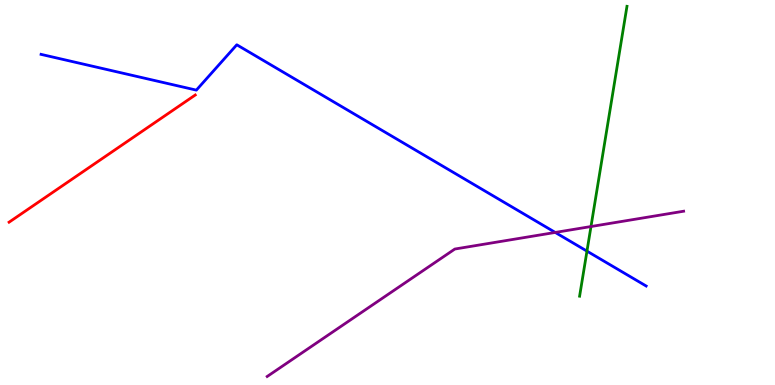[{'lines': ['blue', 'red'], 'intersections': []}, {'lines': ['green', 'red'], 'intersections': []}, {'lines': ['purple', 'red'], 'intersections': []}, {'lines': ['blue', 'green'], 'intersections': [{'x': 7.57, 'y': 3.48}]}, {'lines': ['blue', 'purple'], 'intersections': [{'x': 7.16, 'y': 3.96}]}, {'lines': ['green', 'purple'], 'intersections': [{'x': 7.63, 'y': 4.12}]}]